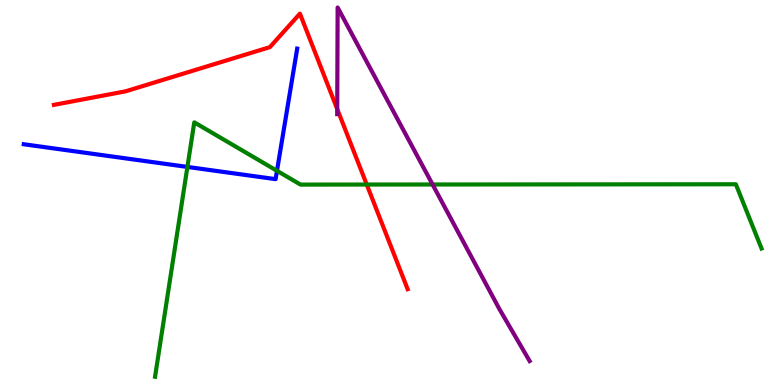[{'lines': ['blue', 'red'], 'intersections': []}, {'lines': ['green', 'red'], 'intersections': [{'x': 4.73, 'y': 5.21}]}, {'lines': ['purple', 'red'], 'intersections': [{'x': 4.35, 'y': 7.17}]}, {'lines': ['blue', 'green'], 'intersections': [{'x': 2.42, 'y': 5.66}, {'x': 3.57, 'y': 5.56}]}, {'lines': ['blue', 'purple'], 'intersections': []}, {'lines': ['green', 'purple'], 'intersections': [{'x': 5.58, 'y': 5.21}]}]